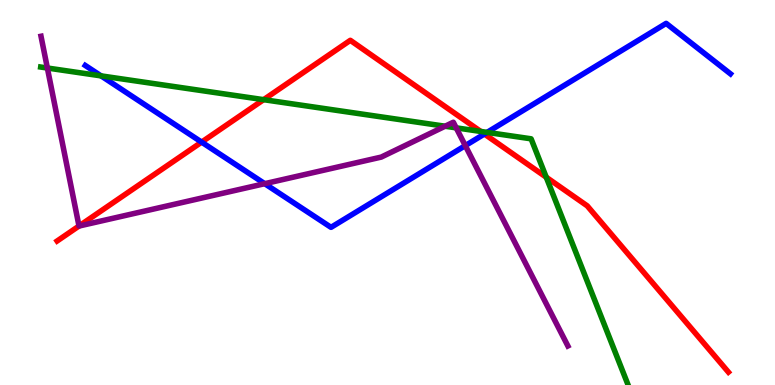[{'lines': ['blue', 'red'], 'intersections': [{'x': 2.6, 'y': 6.31}, {'x': 6.25, 'y': 6.52}]}, {'lines': ['green', 'red'], 'intersections': [{'x': 3.4, 'y': 7.41}, {'x': 6.2, 'y': 6.59}, {'x': 7.05, 'y': 5.4}]}, {'lines': ['purple', 'red'], 'intersections': [{'x': 1.02, 'y': 4.13}]}, {'lines': ['blue', 'green'], 'intersections': [{'x': 1.3, 'y': 8.03}, {'x': 6.28, 'y': 6.56}]}, {'lines': ['blue', 'purple'], 'intersections': [{'x': 3.42, 'y': 5.23}, {'x': 6.0, 'y': 6.22}]}, {'lines': ['green', 'purple'], 'intersections': [{'x': 0.611, 'y': 8.23}, {'x': 5.74, 'y': 6.72}, {'x': 5.89, 'y': 6.68}]}]